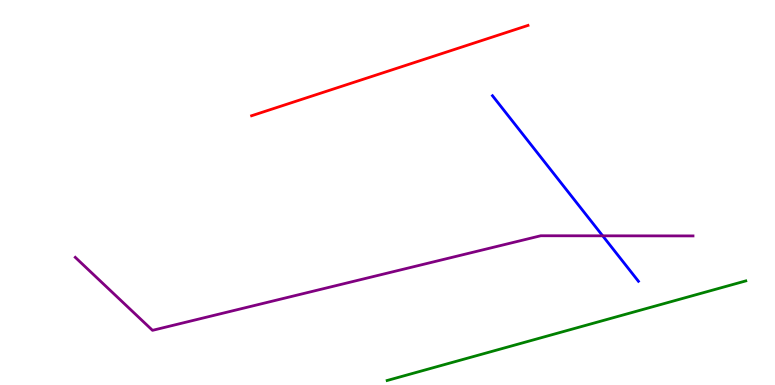[{'lines': ['blue', 'red'], 'intersections': []}, {'lines': ['green', 'red'], 'intersections': []}, {'lines': ['purple', 'red'], 'intersections': []}, {'lines': ['blue', 'green'], 'intersections': []}, {'lines': ['blue', 'purple'], 'intersections': [{'x': 7.78, 'y': 3.87}]}, {'lines': ['green', 'purple'], 'intersections': []}]